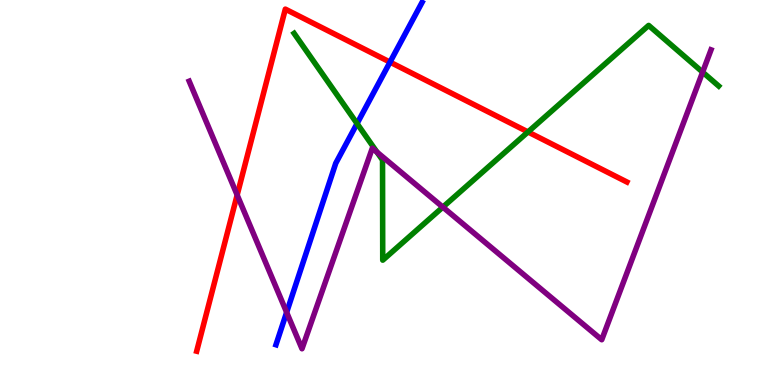[{'lines': ['blue', 'red'], 'intersections': [{'x': 5.03, 'y': 8.39}]}, {'lines': ['green', 'red'], 'intersections': [{'x': 6.81, 'y': 6.57}]}, {'lines': ['purple', 'red'], 'intersections': [{'x': 3.06, 'y': 4.94}]}, {'lines': ['blue', 'green'], 'intersections': [{'x': 4.61, 'y': 6.79}]}, {'lines': ['blue', 'purple'], 'intersections': [{'x': 3.7, 'y': 1.89}]}, {'lines': ['green', 'purple'], 'intersections': [{'x': 4.86, 'y': 6.05}, {'x': 5.71, 'y': 4.62}, {'x': 9.07, 'y': 8.13}]}]